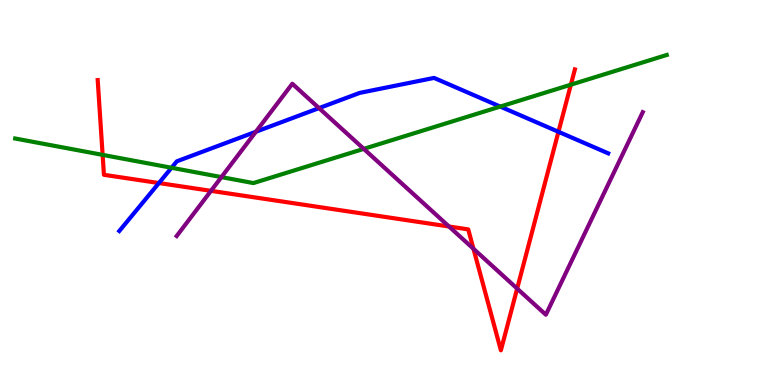[{'lines': ['blue', 'red'], 'intersections': [{'x': 2.05, 'y': 5.25}, {'x': 7.21, 'y': 6.58}]}, {'lines': ['green', 'red'], 'intersections': [{'x': 1.32, 'y': 5.98}, {'x': 7.37, 'y': 7.8}]}, {'lines': ['purple', 'red'], 'intersections': [{'x': 2.72, 'y': 5.04}, {'x': 5.79, 'y': 4.12}, {'x': 6.11, 'y': 3.54}, {'x': 6.67, 'y': 2.5}]}, {'lines': ['blue', 'green'], 'intersections': [{'x': 2.21, 'y': 5.64}, {'x': 6.45, 'y': 7.23}]}, {'lines': ['blue', 'purple'], 'intersections': [{'x': 3.3, 'y': 6.58}, {'x': 4.12, 'y': 7.19}]}, {'lines': ['green', 'purple'], 'intersections': [{'x': 2.86, 'y': 5.4}, {'x': 4.69, 'y': 6.13}]}]